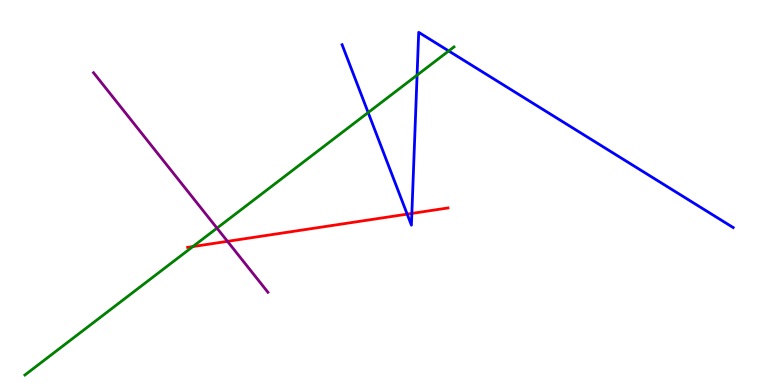[{'lines': ['blue', 'red'], 'intersections': [{'x': 5.25, 'y': 4.44}, {'x': 5.31, 'y': 4.46}]}, {'lines': ['green', 'red'], 'intersections': [{'x': 2.49, 'y': 3.6}]}, {'lines': ['purple', 'red'], 'intersections': [{'x': 2.94, 'y': 3.73}]}, {'lines': ['blue', 'green'], 'intersections': [{'x': 4.75, 'y': 7.08}, {'x': 5.38, 'y': 8.05}, {'x': 5.79, 'y': 8.68}]}, {'lines': ['blue', 'purple'], 'intersections': []}, {'lines': ['green', 'purple'], 'intersections': [{'x': 2.8, 'y': 4.07}]}]